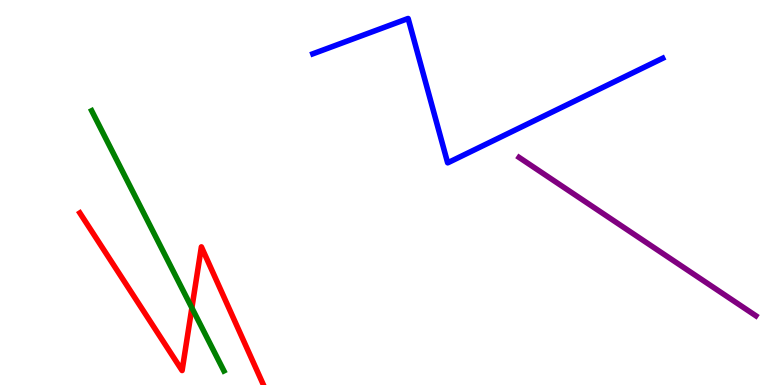[{'lines': ['blue', 'red'], 'intersections': []}, {'lines': ['green', 'red'], 'intersections': [{'x': 2.48, 'y': 2.0}]}, {'lines': ['purple', 'red'], 'intersections': []}, {'lines': ['blue', 'green'], 'intersections': []}, {'lines': ['blue', 'purple'], 'intersections': []}, {'lines': ['green', 'purple'], 'intersections': []}]